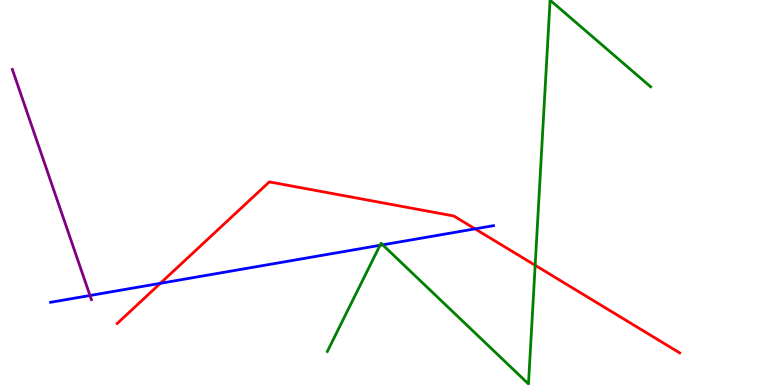[{'lines': ['blue', 'red'], 'intersections': [{'x': 2.07, 'y': 2.64}, {'x': 6.13, 'y': 4.06}]}, {'lines': ['green', 'red'], 'intersections': [{'x': 6.91, 'y': 3.11}]}, {'lines': ['purple', 'red'], 'intersections': []}, {'lines': ['blue', 'green'], 'intersections': [{'x': 4.9, 'y': 3.63}, {'x': 4.94, 'y': 3.64}]}, {'lines': ['blue', 'purple'], 'intersections': [{'x': 1.16, 'y': 2.32}]}, {'lines': ['green', 'purple'], 'intersections': []}]